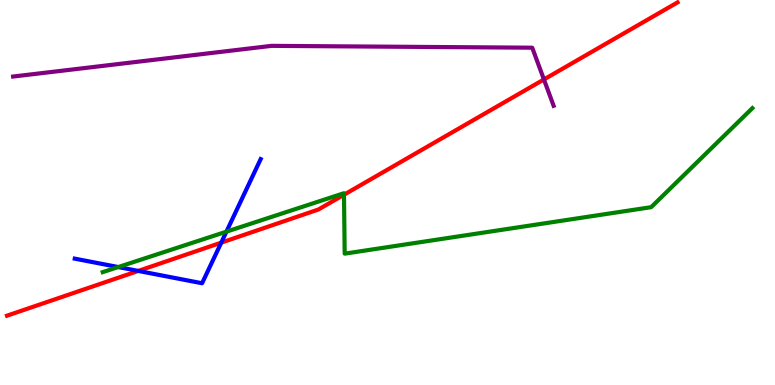[{'lines': ['blue', 'red'], 'intersections': [{'x': 1.78, 'y': 2.96}, {'x': 2.85, 'y': 3.7}]}, {'lines': ['green', 'red'], 'intersections': [{'x': 4.44, 'y': 4.94}]}, {'lines': ['purple', 'red'], 'intersections': [{'x': 7.02, 'y': 7.94}]}, {'lines': ['blue', 'green'], 'intersections': [{'x': 1.53, 'y': 3.06}, {'x': 2.92, 'y': 3.98}]}, {'lines': ['blue', 'purple'], 'intersections': []}, {'lines': ['green', 'purple'], 'intersections': []}]